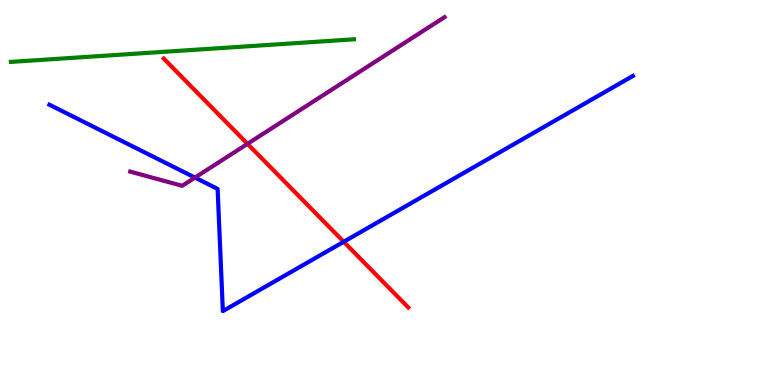[{'lines': ['blue', 'red'], 'intersections': [{'x': 4.44, 'y': 3.72}]}, {'lines': ['green', 'red'], 'intersections': []}, {'lines': ['purple', 'red'], 'intersections': [{'x': 3.19, 'y': 6.26}]}, {'lines': ['blue', 'green'], 'intersections': []}, {'lines': ['blue', 'purple'], 'intersections': [{'x': 2.52, 'y': 5.39}]}, {'lines': ['green', 'purple'], 'intersections': []}]